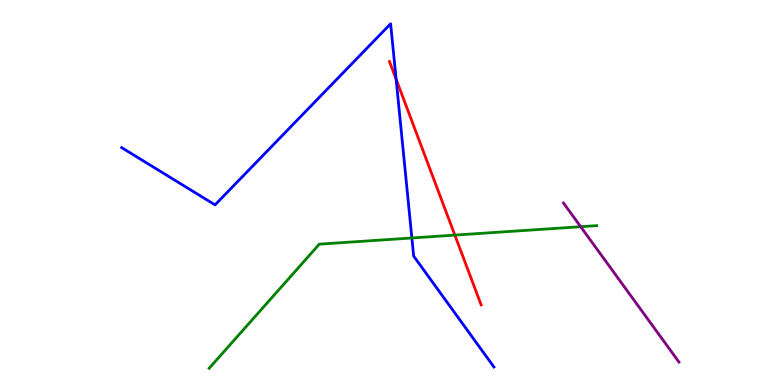[{'lines': ['blue', 'red'], 'intersections': [{'x': 5.11, 'y': 7.94}]}, {'lines': ['green', 'red'], 'intersections': [{'x': 5.87, 'y': 3.89}]}, {'lines': ['purple', 'red'], 'intersections': []}, {'lines': ['blue', 'green'], 'intersections': [{'x': 5.31, 'y': 3.82}]}, {'lines': ['blue', 'purple'], 'intersections': []}, {'lines': ['green', 'purple'], 'intersections': [{'x': 7.49, 'y': 4.11}]}]